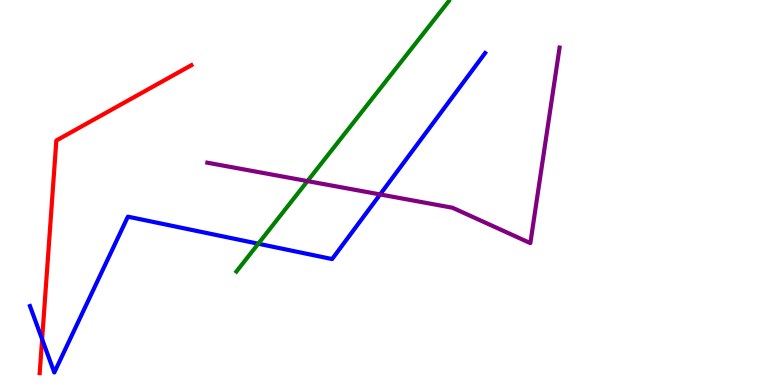[{'lines': ['blue', 'red'], 'intersections': [{'x': 0.543, 'y': 1.19}]}, {'lines': ['green', 'red'], 'intersections': []}, {'lines': ['purple', 'red'], 'intersections': []}, {'lines': ['blue', 'green'], 'intersections': [{'x': 3.33, 'y': 3.67}]}, {'lines': ['blue', 'purple'], 'intersections': [{'x': 4.9, 'y': 4.95}]}, {'lines': ['green', 'purple'], 'intersections': [{'x': 3.97, 'y': 5.3}]}]